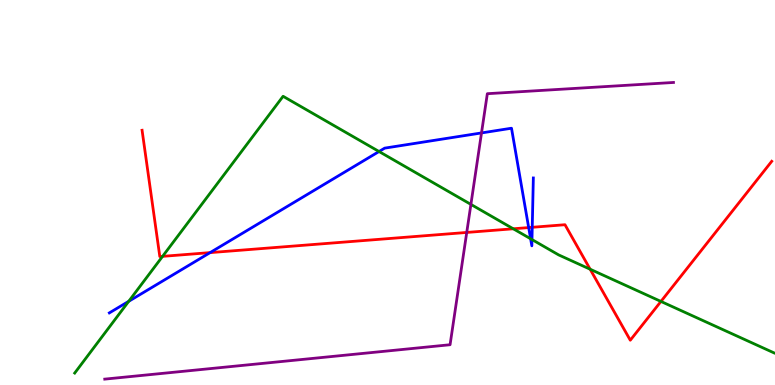[{'lines': ['blue', 'red'], 'intersections': [{'x': 2.71, 'y': 3.44}, {'x': 6.82, 'y': 4.09}, {'x': 6.87, 'y': 4.1}]}, {'lines': ['green', 'red'], 'intersections': [{'x': 2.1, 'y': 3.34}, {'x': 6.62, 'y': 4.06}, {'x': 7.61, 'y': 3.01}, {'x': 8.53, 'y': 2.17}]}, {'lines': ['purple', 'red'], 'intersections': [{'x': 6.02, 'y': 3.96}]}, {'lines': ['blue', 'green'], 'intersections': [{'x': 1.66, 'y': 2.17}, {'x': 4.89, 'y': 6.06}, {'x': 6.85, 'y': 3.8}, {'x': 6.86, 'y': 3.78}]}, {'lines': ['blue', 'purple'], 'intersections': [{'x': 6.21, 'y': 6.55}]}, {'lines': ['green', 'purple'], 'intersections': [{'x': 6.08, 'y': 4.69}]}]